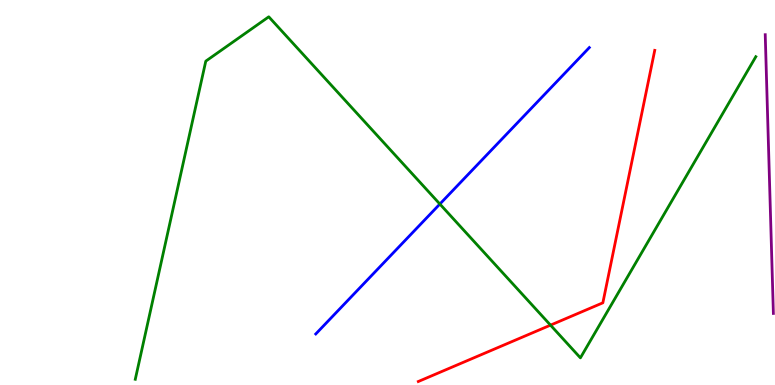[{'lines': ['blue', 'red'], 'intersections': []}, {'lines': ['green', 'red'], 'intersections': [{'x': 7.1, 'y': 1.55}]}, {'lines': ['purple', 'red'], 'intersections': []}, {'lines': ['blue', 'green'], 'intersections': [{'x': 5.68, 'y': 4.7}]}, {'lines': ['blue', 'purple'], 'intersections': []}, {'lines': ['green', 'purple'], 'intersections': []}]